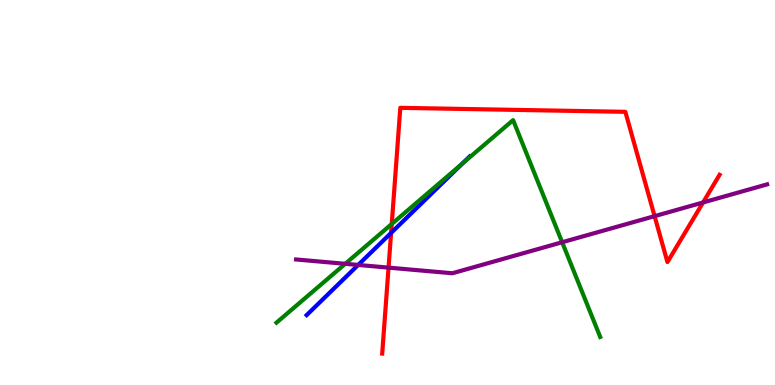[{'lines': ['blue', 'red'], 'intersections': [{'x': 5.05, 'y': 3.95}]}, {'lines': ['green', 'red'], 'intersections': [{'x': 5.05, 'y': 4.18}]}, {'lines': ['purple', 'red'], 'intersections': [{'x': 5.01, 'y': 3.05}, {'x': 8.45, 'y': 4.39}, {'x': 9.07, 'y': 4.74}]}, {'lines': ['blue', 'green'], 'intersections': [{'x': 5.97, 'y': 5.75}]}, {'lines': ['blue', 'purple'], 'intersections': [{'x': 4.62, 'y': 3.12}]}, {'lines': ['green', 'purple'], 'intersections': [{'x': 4.45, 'y': 3.15}, {'x': 7.25, 'y': 3.71}]}]